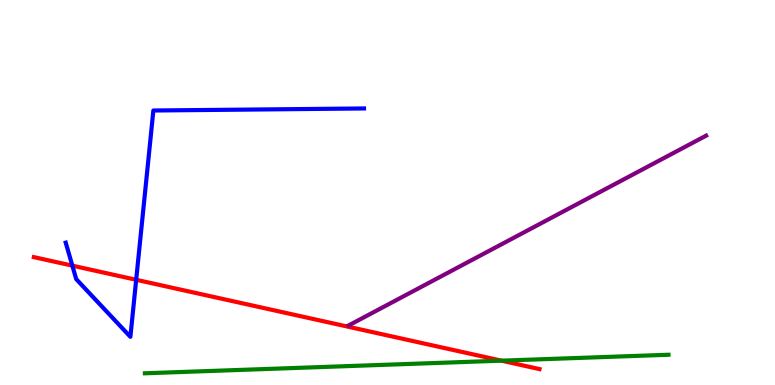[{'lines': ['blue', 'red'], 'intersections': [{'x': 0.933, 'y': 3.1}, {'x': 1.76, 'y': 2.73}]}, {'lines': ['green', 'red'], 'intersections': [{'x': 6.47, 'y': 0.632}]}, {'lines': ['purple', 'red'], 'intersections': []}, {'lines': ['blue', 'green'], 'intersections': []}, {'lines': ['blue', 'purple'], 'intersections': []}, {'lines': ['green', 'purple'], 'intersections': []}]